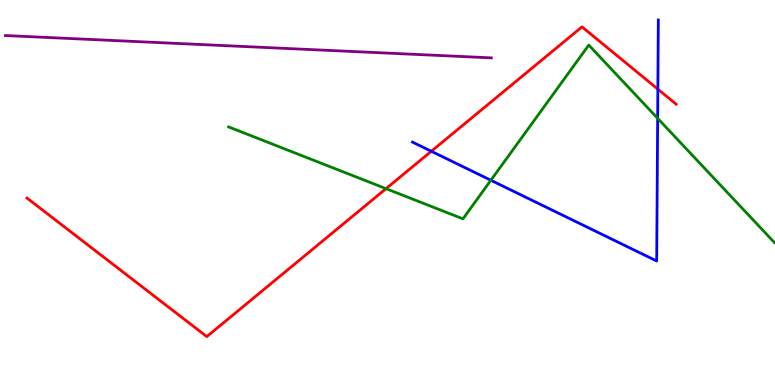[{'lines': ['blue', 'red'], 'intersections': [{'x': 5.57, 'y': 6.07}, {'x': 8.49, 'y': 7.68}]}, {'lines': ['green', 'red'], 'intersections': [{'x': 4.98, 'y': 5.1}]}, {'lines': ['purple', 'red'], 'intersections': []}, {'lines': ['blue', 'green'], 'intersections': [{'x': 6.33, 'y': 5.32}, {'x': 8.49, 'y': 6.93}]}, {'lines': ['blue', 'purple'], 'intersections': []}, {'lines': ['green', 'purple'], 'intersections': []}]